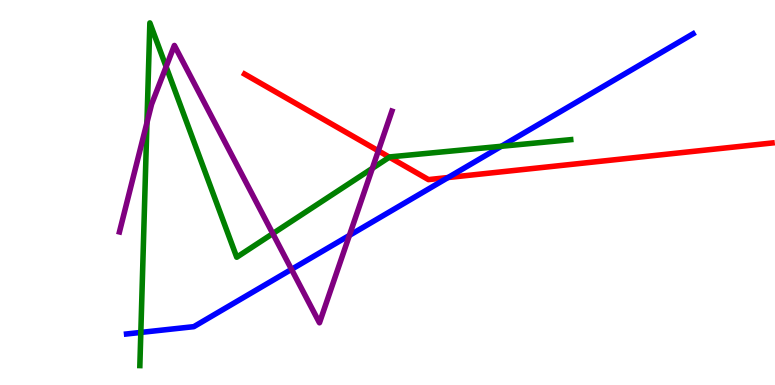[{'lines': ['blue', 'red'], 'intersections': [{'x': 5.78, 'y': 5.39}]}, {'lines': ['green', 'red'], 'intersections': [{'x': 5.02, 'y': 5.92}]}, {'lines': ['purple', 'red'], 'intersections': [{'x': 4.88, 'y': 6.08}]}, {'lines': ['blue', 'green'], 'intersections': [{'x': 1.82, 'y': 1.37}, {'x': 6.47, 'y': 6.2}]}, {'lines': ['blue', 'purple'], 'intersections': [{'x': 3.76, 'y': 3.0}, {'x': 4.51, 'y': 3.89}]}, {'lines': ['green', 'purple'], 'intersections': [{'x': 1.9, 'y': 6.81}, {'x': 2.14, 'y': 8.27}, {'x': 3.52, 'y': 3.93}, {'x': 4.8, 'y': 5.63}]}]